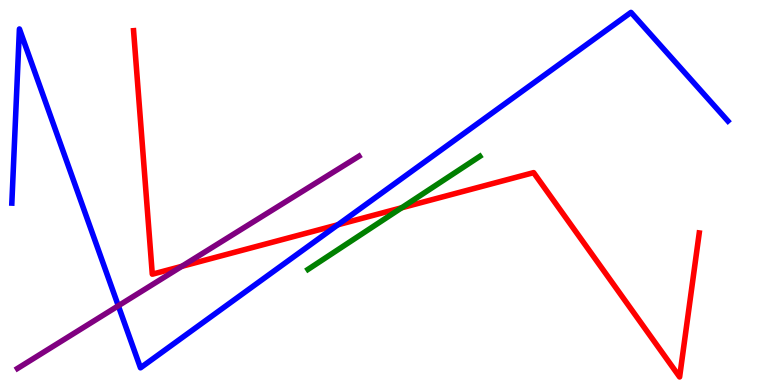[{'lines': ['blue', 'red'], 'intersections': [{'x': 4.36, 'y': 4.16}]}, {'lines': ['green', 'red'], 'intersections': [{'x': 5.18, 'y': 4.6}]}, {'lines': ['purple', 'red'], 'intersections': [{'x': 2.35, 'y': 3.08}]}, {'lines': ['blue', 'green'], 'intersections': []}, {'lines': ['blue', 'purple'], 'intersections': [{'x': 1.53, 'y': 2.06}]}, {'lines': ['green', 'purple'], 'intersections': []}]